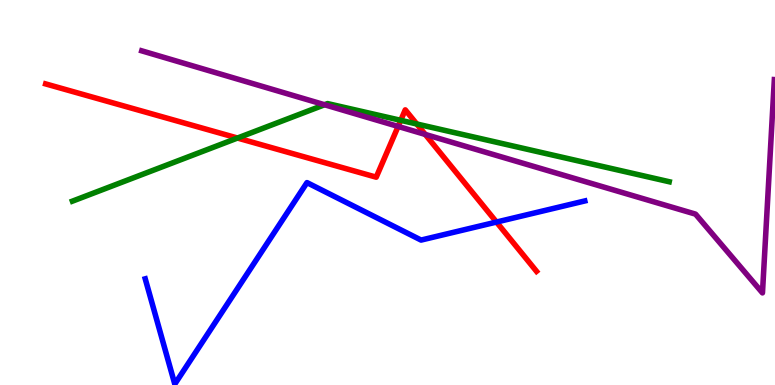[{'lines': ['blue', 'red'], 'intersections': [{'x': 6.41, 'y': 4.23}]}, {'lines': ['green', 'red'], 'intersections': [{'x': 3.06, 'y': 6.41}, {'x': 5.17, 'y': 6.87}, {'x': 5.38, 'y': 6.78}]}, {'lines': ['purple', 'red'], 'intersections': [{'x': 5.14, 'y': 6.72}, {'x': 5.49, 'y': 6.51}]}, {'lines': ['blue', 'green'], 'intersections': []}, {'lines': ['blue', 'purple'], 'intersections': []}, {'lines': ['green', 'purple'], 'intersections': [{'x': 4.19, 'y': 7.28}]}]